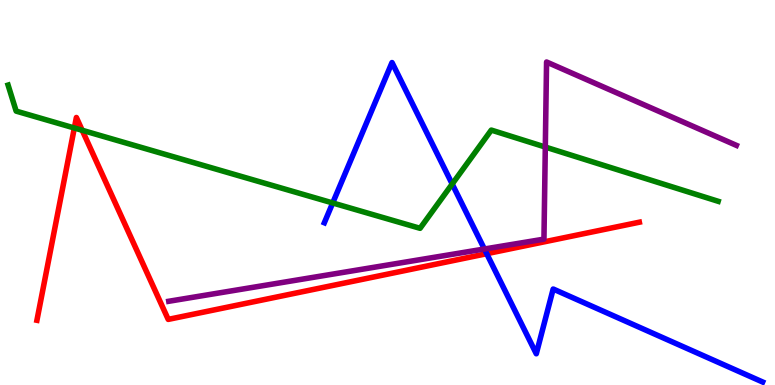[{'lines': ['blue', 'red'], 'intersections': [{'x': 6.28, 'y': 3.41}]}, {'lines': ['green', 'red'], 'intersections': [{'x': 0.959, 'y': 6.68}, {'x': 1.06, 'y': 6.62}]}, {'lines': ['purple', 'red'], 'intersections': []}, {'lines': ['blue', 'green'], 'intersections': [{'x': 4.29, 'y': 4.73}, {'x': 5.83, 'y': 5.22}]}, {'lines': ['blue', 'purple'], 'intersections': [{'x': 6.25, 'y': 3.53}]}, {'lines': ['green', 'purple'], 'intersections': [{'x': 7.04, 'y': 6.18}]}]